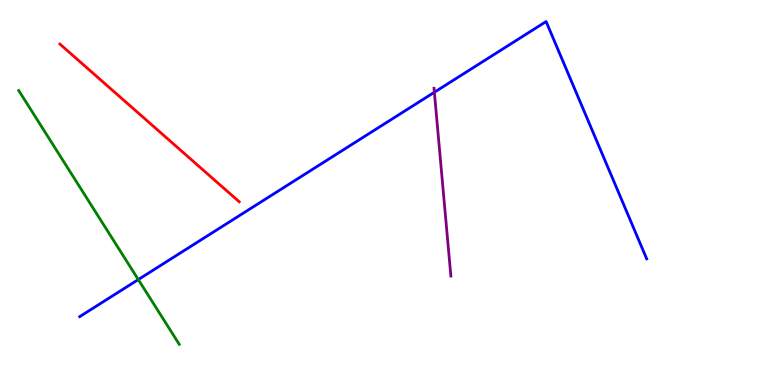[{'lines': ['blue', 'red'], 'intersections': []}, {'lines': ['green', 'red'], 'intersections': []}, {'lines': ['purple', 'red'], 'intersections': []}, {'lines': ['blue', 'green'], 'intersections': [{'x': 1.78, 'y': 2.74}]}, {'lines': ['blue', 'purple'], 'intersections': [{'x': 5.6, 'y': 7.6}]}, {'lines': ['green', 'purple'], 'intersections': []}]